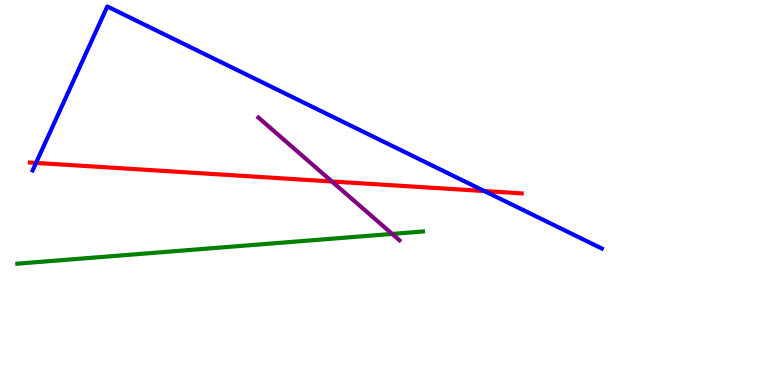[{'lines': ['blue', 'red'], 'intersections': [{'x': 0.465, 'y': 5.77}, {'x': 6.25, 'y': 5.04}]}, {'lines': ['green', 'red'], 'intersections': []}, {'lines': ['purple', 'red'], 'intersections': [{'x': 4.28, 'y': 5.29}]}, {'lines': ['blue', 'green'], 'intersections': []}, {'lines': ['blue', 'purple'], 'intersections': []}, {'lines': ['green', 'purple'], 'intersections': [{'x': 5.06, 'y': 3.92}]}]